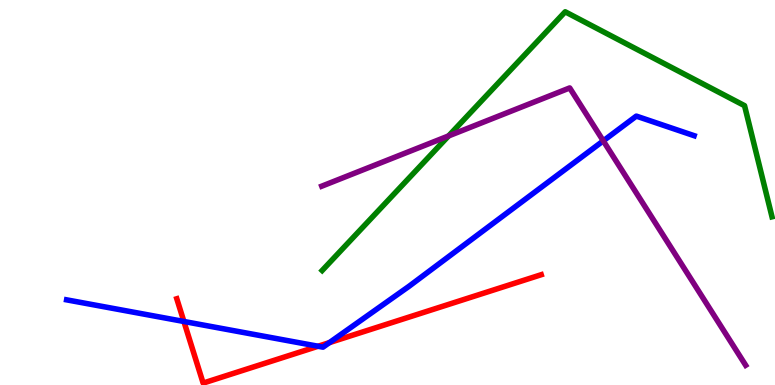[{'lines': ['blue', 'red'], 'intersections': [{'x': 2.37, 'y': 1.65}, {'x': 4.1, 'y': 1.01}, {'x': 4.25, 'y': 1.1}]}, {'lines': ['green', 'red'], 'intersections': []}, {'lines': ['purple', 'red'], 'intersections': []}, {'lines': ['blue', 'green'], 'intersections': []}, {'lines': ['blue', 'purple'], 'intersections': [{'x': 7.78, 'y': 6.34}]}, {'lines': ['green', 'purple'], 'intersections': [{'x': 5.79, 'y': 6.47}]}]